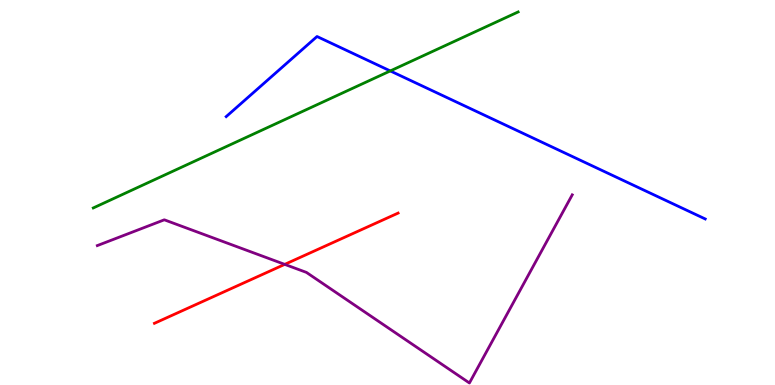[{'lines': ['blue', 'red'], 'intersections': []}, {'lines': ['green', 'red'], 'intersections': []}, {'lines': ['purple', 'red'], 'intersections': [{'x': 3.67, 'y': 3.13}]}, {'lines': ['blue', 'green'], 'intersections': [{'x': 5.04, 'y': 8.16}]}, {'lines': ['blue', 'purple'], 'intersections': []}, {'lines': ['green', 'purple'], 'intersections': []}]